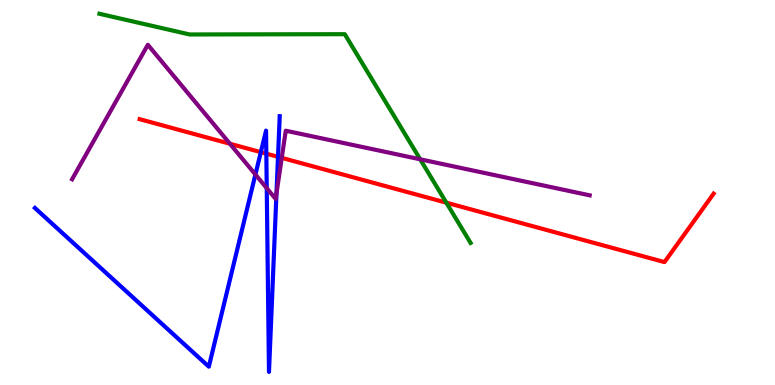[{'lines': ['blue', 'red'], 'intersections': [{'x': 3.37, 'y': 6.05}, {'x': 3.44, 'y': 6.01}, {'x': 3.59, 'y': 5.93}]}, {'lines': ['green', 'red'], 'intersections': [{'x': 5.76, 'y': 4.74}]}, {'lines': ['purple', 'red'], 'intersections': [{'x': 2.97, 'y': 6.27}, {'x': 3.64, 'y': 5.9}]}, {'lines': ['blue', 'green'], 'intersections': []}, {'lines': ['blue', 'purple'], 'intersections': [{'x': 3.3, 'y': 5.47}, {'x': 3.44, 'y': 5.11}, {'x': 3.57, 'y': 4.97}]}, {'lines': ['green', 'purple'], 'intersections': [{'x': 5.42, 'y': 5.86}]}]